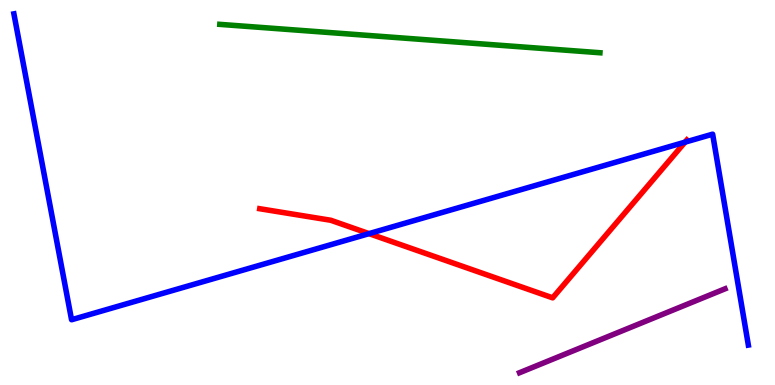[{'lines': ['blue', 'red'], 'intersections': [{'x': 4.76, 'y': 3.93}, {'x': 8.84, 'y': 6.31}]}, {'lines': ['green', 'red'], 'intersections': []}, {'lines': ['purple', 'red'], 'intersections': []}, {'lines': ['blue', 'green'], 'intersections': []}, {'lines': ['blue', 'purple'], 'intersections': []}, {'lines': ['green', 'purple'], 'intersections': []}]